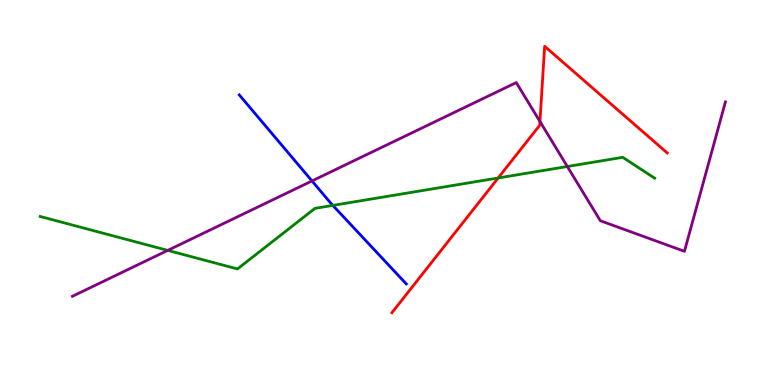[{'lines': ['blue', 'red'], 'intersections': []}, {'lines': ['green', 'red'], 'intersections': [{'x': 6.43, 'y': 5.38}]}, {'lines': ['purple', 'red'], 'intersections': [{'x': 6.97, 'y': 6.84}]}, {'lines': ['blue', 'green'], 'intersections': [{'x': 4.29, 'y': 4.66}]}, {'lines': ['blue', 'purple'], 'intersections': [{'x': 4.03, 'y': 5.3}]}, {'lines': ['green', 'purple'], 'intersections': [{'x': 2.16, 'y': 3.5}, {'x': 7.32, 'y': 5.68}]}]